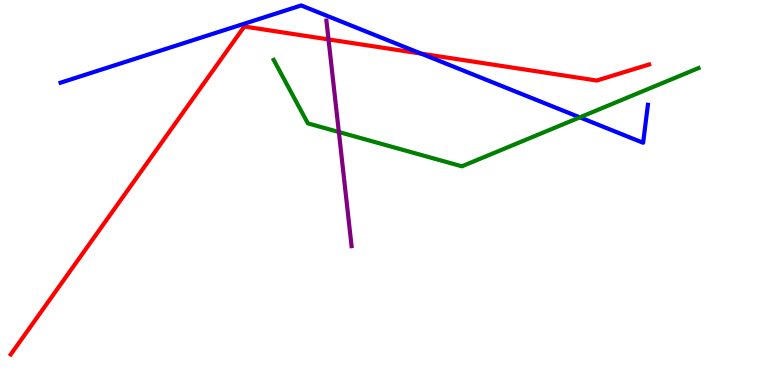[{'lines': ['blue', 'red'], 'intersections': [{'x': 5.43, 'y': 8.61}]}, {'lines': ['green', 'red'], 'intersections': []}, {'lines': ['purple', 'red'], 'intersections': [{'x': 4.24, 'y': 8.98}]}, {'lines': ['blue', 'green'], 'intersections': [{'x': 7.48, 'y': 6.95}]}, {'lines': ['blue', 'purple'], 'intersections': []}, {'lines': ['green', 'purple'], 'intersections': [{'x': 4.37, 'y': 6.57}]}]